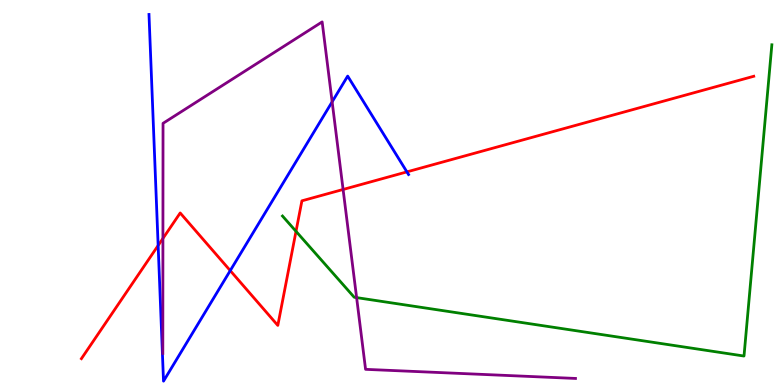[{'lines': ['blue', 'red'], 'intersections': [{'x': 2.04, 'y': 3.62}, {'x': 2.97, 'y': 2.97}, {'x': 5.25, 'y': 5.54}]}, {'lines': ['green', 'red'], 'intersections': [{'x': 3.82, 'y': 3.99}]}, {'lines': ['purple', 'red'], 'intersections': [{'x': 2.1, 'y': 3.81}, {'x': 4.43, 'y': 5.08}]}, {'lines': ['blue', 'green'], 'intersections': []}, {'lines': ['blue', 'purple'], 'intersections': [{'x': 4.29, 'y': 7.35}]}, {'lines': ['green', 'purple'], 'intersections': [{'x': 4.6, 'y': 2.27}]}]